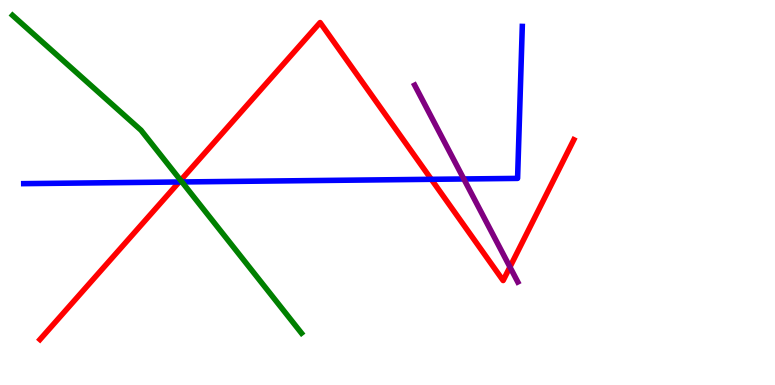[{'lines': ['blue', 'red'], 'intersections': [{'x': 2.31, 'y': 5.27}, {'x': 5.57, 'y': 5.34}]}, {'lines': ['green', 'red'], 'intersections': [{'x': 2.33, 'y': 5.32}]}, {'lines': ['purple', 'red'], 'intersections': [{'x': 6.58, 'y': 3.06}]}, {'lines': ['blue', 'green'], 'intersections': [{'x': 2.35, 'y': 5.27}]}, {'lines': ['blue', 'purple'], 'intersections': [{'x': 5.98, 'y': 5.35}]}, {'lines': ['green', 'purple'], 'intersections': []}]